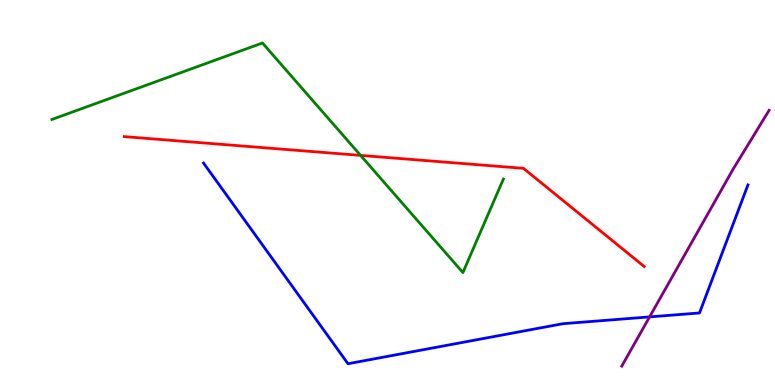[{'lines': ['blue', 'red'], 'intersections': []}, {'lines': ['green', 'red'], 'intersections': [{'x': 4.65, 'y': 5.96}]}, {'lines': ['purple', 'red'], 'intersections': []}, {'lines': ['blue', 'green'], 'intersections': []}, {'lines': ['blue', 'purple'], 'intersections': [{'x': 8.38, 'y': 1.77}]}, {'lines': ['green', 'purple'], 'intersections': []}]